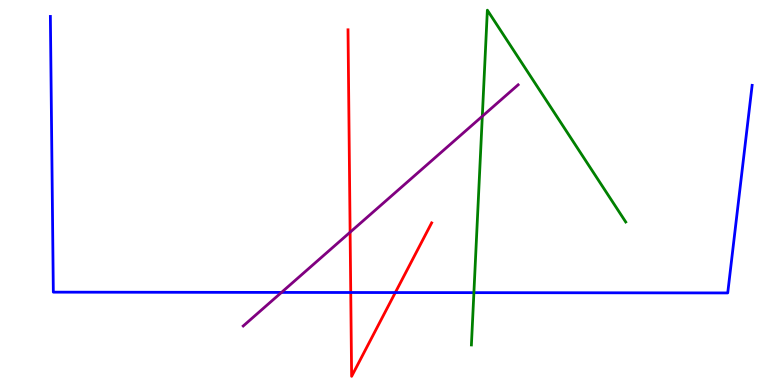[{'lines': ['blue', 'red'], 'intersections': [{'x': 4.53, 'y': 2.4}, {'x': 5.1, 'y': 2.4}]}, {'lines': ['green', 'red'], 'intersections': []}, {'lines': ['purple', 'red'], 'intersections': [{'x': 4.52, 'y': 3.97}]}, {'lines': ['blue', 'green'], 'intersections': [{'x': 6.11, 'y': 2.4}]}, {'lines': ['blue', 'purple'], 'intersections': [{'x': 3.63, 'y': 2.4}]}, {'lines': ['green', 'purple'], 'intersections': [{'x': 6.22, 'y': 6.98}]}]